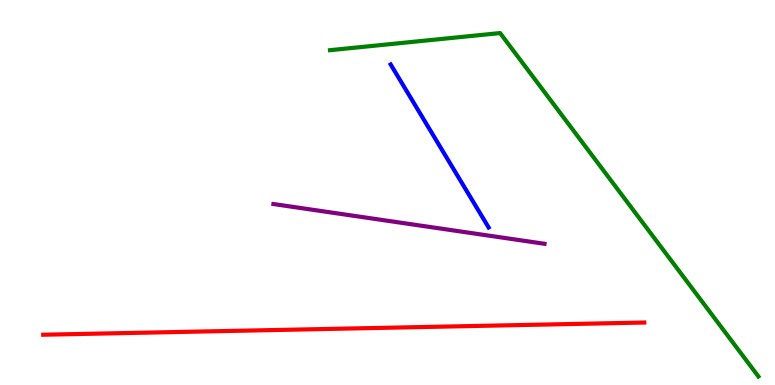[{'lines': ['blue', 'red'], 'intersections': []}, {'lines': ['green', 'red'], 'intersections': []}, {'lines': ['purple', 'red'], 'intersections': []}, {'lines': ['blue', 'green'], 'intersections': []}, {'lines': ['blue', 'purple'], 'intersections': []}, {'lines': ['green', 'purple'], 'intersections': []}]